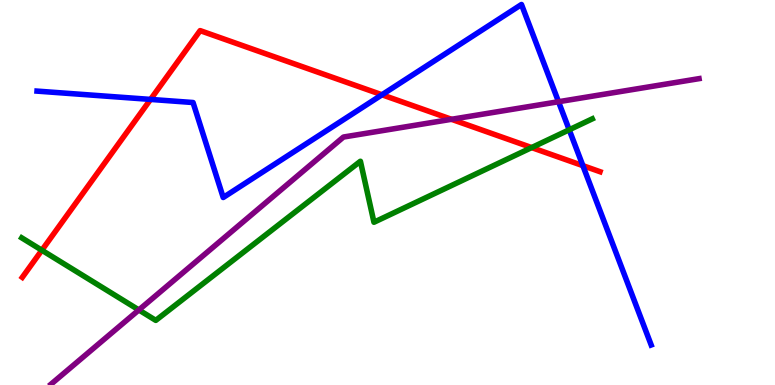[{'lines': ['blue', 'red'], 'intersections': [{'x': 1.94, 'y': 7.42}, {'x': 4.93, 'y': 7.54}, {'x': 7.52, 'y': 5.7}]}, {'lines': ['green', 'red'], 'intersections': [{'x': 0.54, 'y': 3.5}, {'x': 6.86, 'y': 6.17}]}, {'lines': ['purple', 'red'], 'intersections': [{'x': 5.83, 'y': 6.9}]}, {'lines': ['blue', 'green'], 'intersections': [{'x': 7.34, 'y': 6.63}]}, {'lines': ['blue', 'purple'], 'intersections': [{'x': 7.21, 'y': 7.36}]}, {'lines': ['green', 'purple'], 'intersections': [{'x': 1.79, 'y': 1.95}]}]